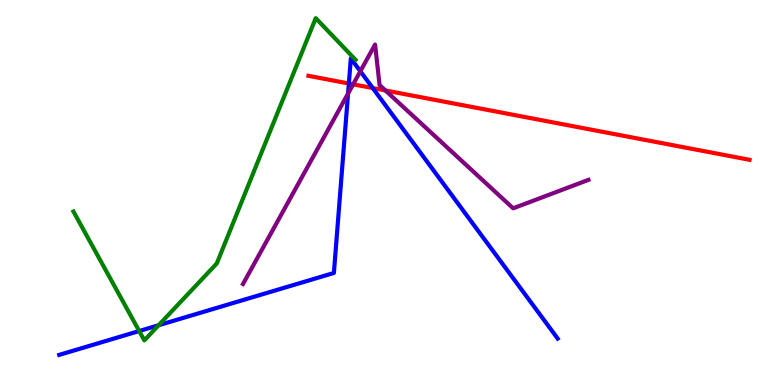[{'lines': ['blue', 'red'], 'intersections': [{'x': 4.5, 'y': 7.83}, {'x': 4.81, 'y': 7.71}]}, {'lines': ['green', 'red'], 'intersections': []}, {'lines': ['purple', 'red'], 'intersections': [{'x': 4.56, 'y': 7.81}, {'x': 4.97, 'y': 7.65}]}, {'lines': ['blue', 'green'], 'intersections': [{'x': 1.8, 'y': 1.4}, {'x': 2.05, 'y': 1.55}]}, {'lines': ['blue', 'purple'], 'intersections': [{'x': 4.49, 'y': 7.57}, {'x': 4.65, 'y': 8.15}]}, {'lines': ['green', 'purple'], 'intersections': []}]